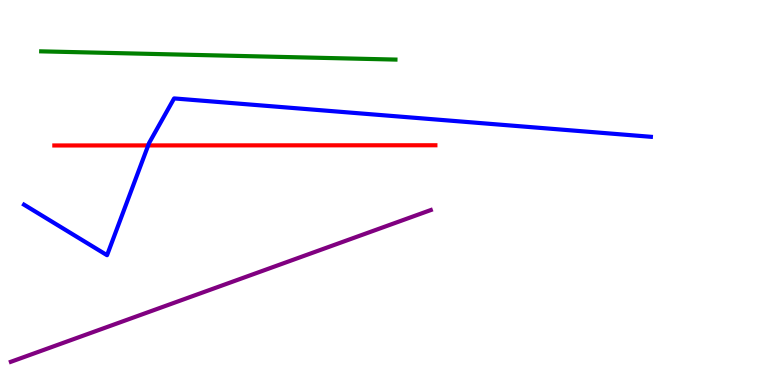[{'lines': ['blue', 'red'], 'intersections': [{'x': 1.91, 'y': 6.22}]}, {'lines': ['green', 'red'], 'intersections': []}, {'lines': ['purple', 'red'], 'intersections': []}, {'lines': ['blue', 'green'], 'intersections': []}, {'lines': ['blue', 'purple'], 'intersections': []}, {'lines': ['green', 'purple'], 'intersections': []}]